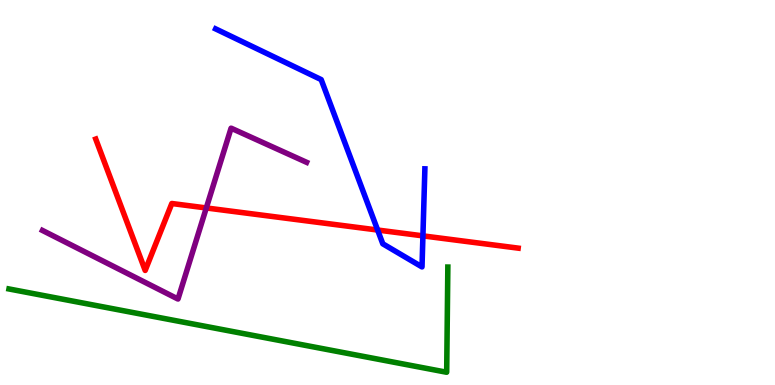[{'lines': ['blue', 'red'], 'intersections': [{'x': 4.87, 'y': 4.03}, {'x': 5.46, 'y': 3.87}]}, {'lines': ['green', 'red'], 'intersections': []}, {'lines': ['purple', 'red'], 'intersections': [{'x': 2.66, 'y': 4.6}]}, {'lines': ['blue', 'green'], 'intersections': []}, {'lines': ['blue', 'purple'], 'intersections': []}, {'lines': ['green', 'purple'], 'intersections': []}]